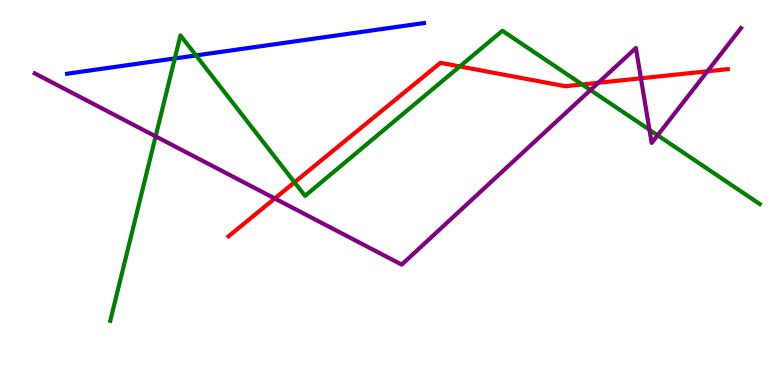[{'lines': ['blue', 'red'], 'intersections': []}, {'lines': ['green', 'red'], 'intersections': [{'x': 3.8, 'y': 5.26}, {'x': 5.93, 'y': 8.27}, {'x': 7.51, 'y': 7.81}]}, {'lines': ['purple', 'red'], 'intersections': [{'x': 3.55, 'y': 4.85}, {'x': 7.72, 'y': 7.85}, {'x': 8.27, 'y': 7.97}, {'x': 9.13, 'y': 8.15}]}, {'lines': ['blue', 'green'], 'intersections': [{'x': 2.26, 'y': 8.48}, {'x': 2.53, 'y': 8.56}]}, {'lines': ['blue', 'purple'], 'intersections': []}, {'lines': ['green', 'purple'], 'intersections': [{'x': 2.01, 'y': 6.46}, {'x': 7.62, 'y': 7.66}, {'x': 8.38, 'y': 6.63}, {'x': 8.49, 'y': 6.49}]}]